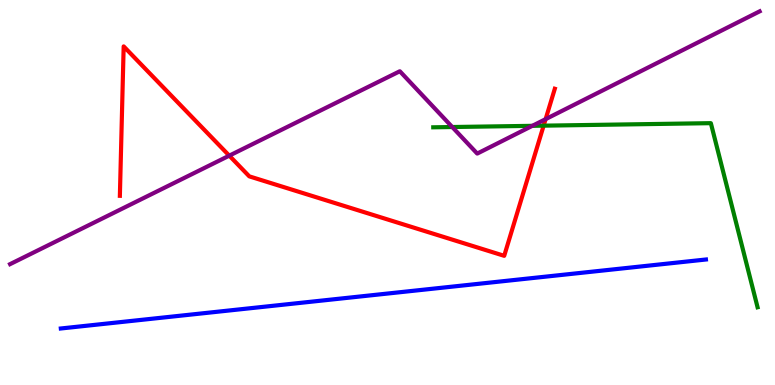[{'lines': ['blue', 'red'], 'intersections': []}, {'lines': ['green', 'red'], 'intersections': [{'x': 7.01, 'y': 6.74}]}, {'lines': ['purple', 'red'], 'intersections': [{'x': 2.96, 'y': 5.96}, {'x': 7.04, 'y': 6.91}]}, {'lines': ['blue', 'green'], 'intersections': []}, {'lines': ['blue', 'purple'], 'intersections': []}, {'lines': ['green', 'purple'], 'intersections': [{'x': 5.84, 'y': 6.7}, {'x': 6.87, 'y': 6.73}]}]